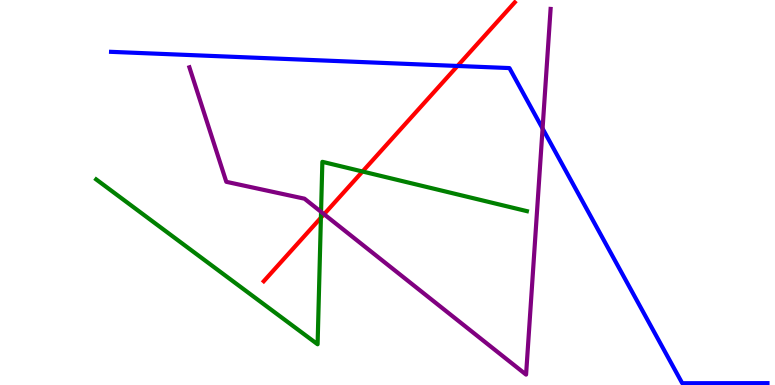[{'lines': ['blue', 'red'], 'intersections': [{'x': 5.9, 'y': 8.29}]}, {'lines': ['green', 'red'], 'intersections': [{'x': 4.14, 'y': 4.34}, {'x': 4.68, 'y': 5.55}]}, {'lines': ['purple', 'red'], 'intersections': [{'x': 4.18, 'y': 4.44}]}, {'lines': ['blue', 'green'], 'intersections': []}, {'lines': ['blue', 'purple'], 'intersections': [{'x': 7.0, 'y': 6.66}]}, {'lines': ['green', 'purple'], 'intersections': [{'x': 4.14, 'y': 4.5}]}]